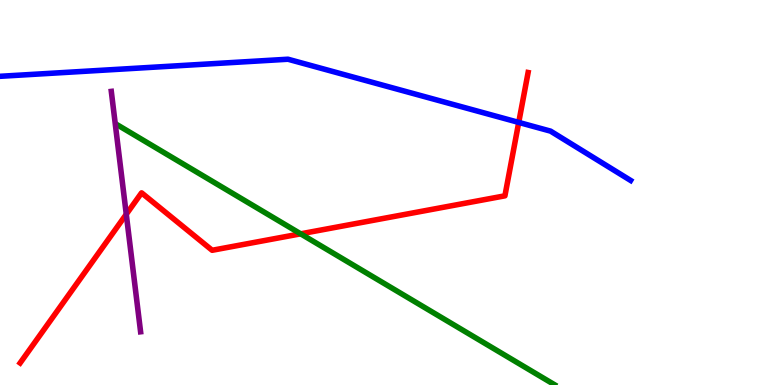[{'lines': ['blue', 'red'], 'intersections': [{'x': 6.69, 'y': 6.82}]}, {'lines': ['green', 'red'], 'intersections': [{'x': 3.88, 'y': 3.93}]}, {'lines': ['purple', 'red'], 'intersections': [{'x': 1.63, 'y': 4.43}]}, {'lines': ['blue', 'green'], 'intersections': []}, {'lines': ['blue', 'purple'], 'intersections': []}, {'lines': ['green', 'purple'], 'intersections': []}]